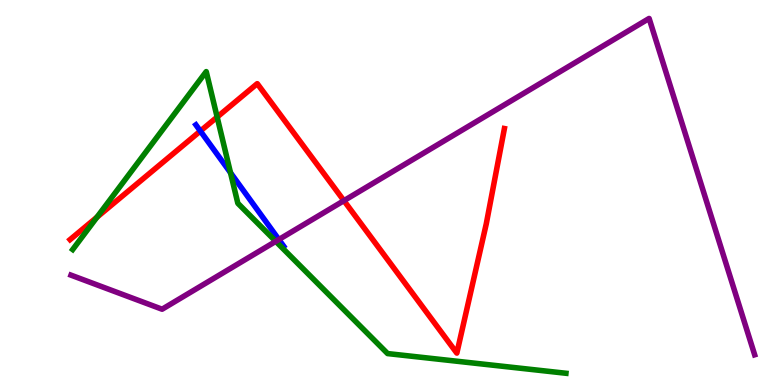[{'lines': ['blue', 'red'], 'intersections': [{'x': 2.59, 'y': 6.6}]}, {'lines': ['green', 'red'], 'intersections': [{'x': 1.25, 'y': 4.36}, {'x': 2.8, 'y': 6.96}]}, {'lines': ['purple', 'red'], 'intersections': [{'x': 4.44, 'y': 4.79}]}, {'lines': ['blue', 'green'], 'intersections': [{'x': 2.97, 'y': 5.51}]}, {'lines': ['blue', 'purple'], 'intersections': [{'x': 3.6, 'y': 3.78}]}, {'lines': ['green', 'purple'], 'intersections': [{'x': 3.56, 'y': 3.73}]}]